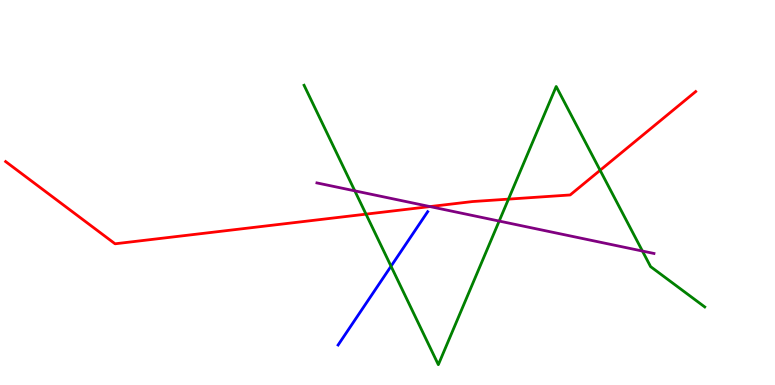[{'lines': ['blue', 'red'], 'intersections': []}, {'lines': ['green', 'red'], 'intersections': [{'x': 4.72, 'y': 4.44}, {'x': 6.56, 'y': 4.83}, {'x': 7.74, 'y': 5.58}]}, {'lines': ['purple', 'red'], 'intersections': [{'x': 5.55, 'y': 4.63}]}, {'lines': ['blue', 'green'], 'intersections': [{'x': 5.05, 'y': 3.08}]}, {'lines': ['blue', 'purple'], 'intersections': []}, {'lines': ['green', 'purple'], 'intersections': [{'x': 4.58, 'y': 5.04}, {'x': 6.44, 'y': 4.26}, {'x': 8.29, 'y': 3.48}]}]